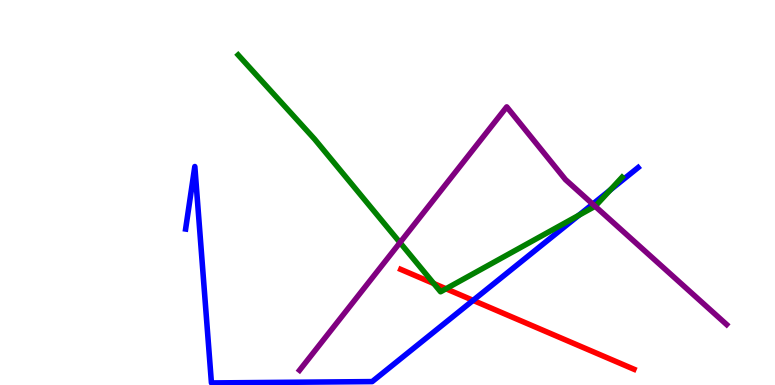[{'lines': ['blue', 'red'], 'intersections': [{'x': 6.1, 'y': 2.2}]}, {'lines': ['green', 'red'], 'intersections': [{'x': 5.6, 'y': 2.64}, {'x': 5.75, 'y': 2.5}]}, {'lines': ['purple', 'red'], 'intersections': []}, {'lines': ['blue', 'green'], 'intersections': [{'x': 7.47, 'y': 4.41}, {'x': 7.87, 'y': 5.07}]}, {'lines': ['blue', 'purple'], 'intersections': [{'x': 7.65, 'y': 4.7}]}, {'lines': ['green', 'purple'], 'intersections': [{'x': 5.16, 'y': 3.7}, {'x': 7.68, 'y': 4.64}]}]